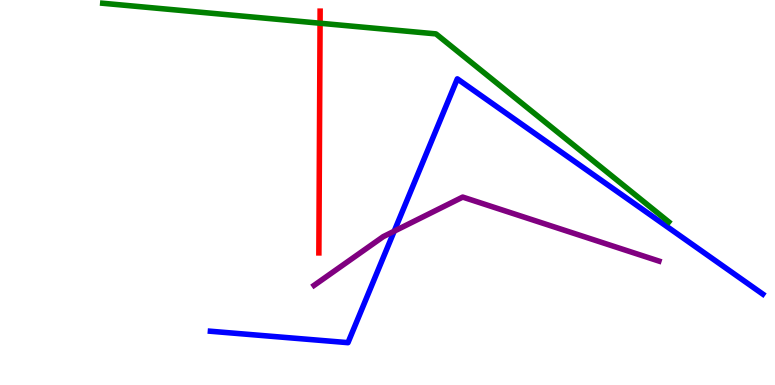[{'lines': ['blue', 'red'], 'intersections': []}, {'lines': ['green', 'red'], 'intersections': [{'x': 4.13, 'y': 9.4}]}, {'lines': ['purple', 'red'], 'intersections': []}, {'lines': ['blue', 'green'], 'intersections': []}, {'lines': ['blue', 'purple'], 'intersections': [{'x': 5.09, 'y': 4.0}]}, {'lines': ['green', 'purple'], 'intersections': []}]